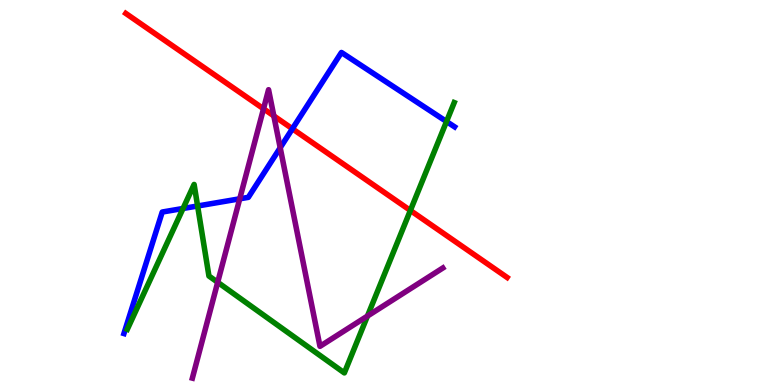[{'lines': ['blue', 'red'], 'intersections': [{'x': 3.77, 'y': 6.66}]}, {'lines': ['green', 'red'], 'intersections': [{'x': 5.3, 'y': 4.53}]}, {'lines': ['purple', 'red'], 'intersections': [{'x': 3.4, 'y': 7.17}, {'x': 3.53, 'y': 6.99}]}, {'lines': ['blue', 'green'], 'intersections': [{'x': 2.36, 'y': 4.58}, {'x': 2.55, 'y': 4.65}, {'x': 5.76, 'y': 6.84}]}, {'lines': ['blue', 'purple'], 'intersections': [{'x': 3.09, 'y': 4.84}, {'x': 3.62, 'y': 6.16}]}, {'lines': ['green', 'purple'], 'intersections': [{'x': 2.81, 'y': 2.67}, {'x': 4.74, 'y': 1.79}]}]